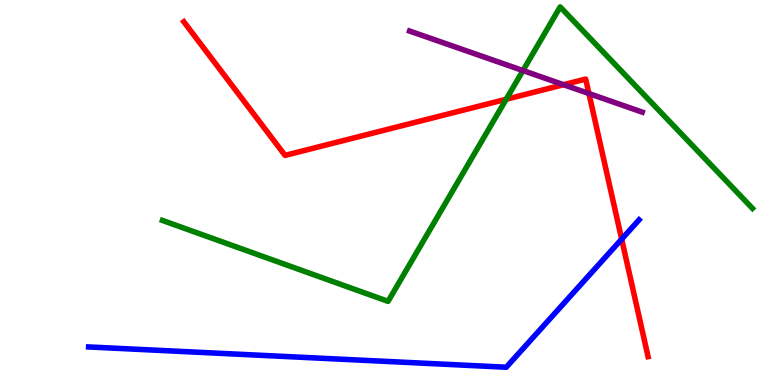[{'lines': ['blue', 'red'], 'intersections': [{'x': 8.02, 'y': 3.79}]}, {'lines': ['green', 'red'], 'intersections': [{'x': 6.53, 'y': 7.42}]}, {'lines': ['purple', 'red'], 'intersections': [{'x': 7.27, 'y': 7.8}, {'x': 7.6, 'y': 7.57}]}, {'lines': ['blue', 'green'], 'intersections': []}, {'lines': ['blue', 'purple'], 'intersections': []}, {'lines': ['green', 'purple'], 'intersections': [{'x': 6.75, 'y': 8.17}]}]